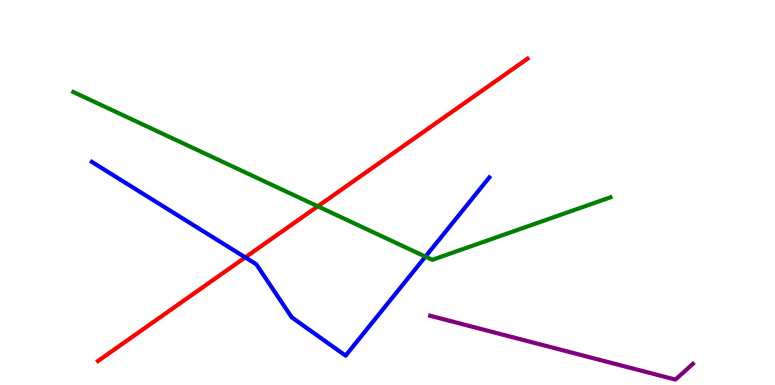[{'lines': ['blue', 'red'], 'intersections': [{'x': 3.16, 'y': 3.31}]}, {'lines': ['green', 'red'], 'intersections': [{'x': 4.1, 'y': 4.64}]}, {'lines': ['purple', 'red'], 'intersections': []}, {'lines': ['blue', 'green'], 'intersections': [{'x': 5.49, 'y': 3.33}]}, {'lines': ['blue', 'purple'], 'intersections': []}, {'lines': ['green', 'purple'], 'intersections': []}]